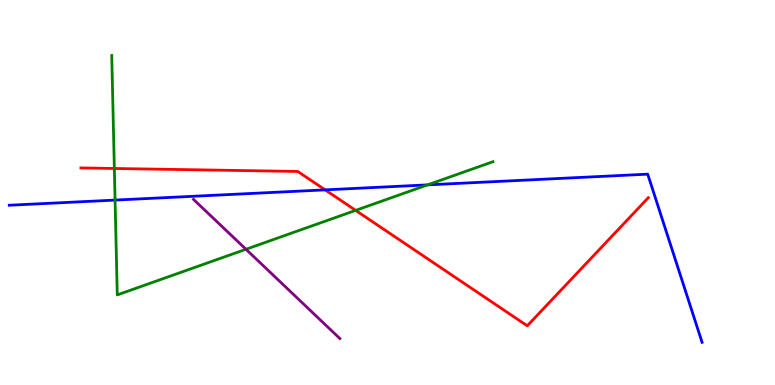[{'lines': ['blue', 'red'], 'intersections': [{'x': 4.2, 'y': 5.07}]}, {'lines': ['green', 'red'], 'intersections': [{'x': 1.48, 'y': 5.62}, {'x': 4.59, 'y': 4.54}]}, {'lines': ['purple', 'red'], 'intersections': []}, {'lines': ['blue', 'green'], 'intersections': [{'x': 1.48, 'y': 4.8}, {'x': 5.52, 'y': 5.2}]}, {'lines': ['blue', 'purple'], 'intersections': []}, {'lines': ['green', 'purple'], 'intersections': [{'x': 3.17, 'y': 3.53}]}]